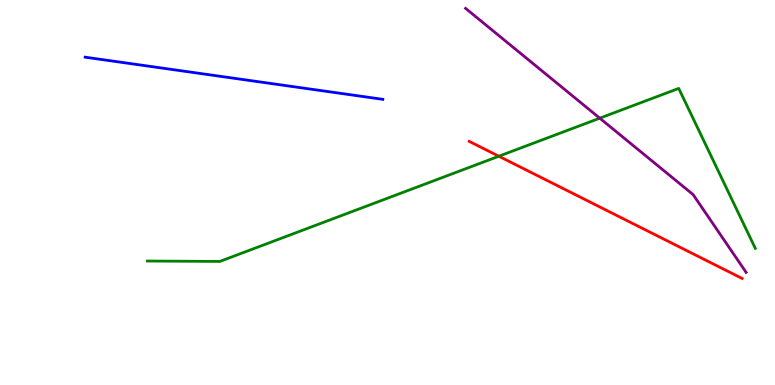[{'lines': ['blue', 'red'], 'intersections': []}, {'lines': ['green', 'red'], 'intersections': [{'x': 6.44, 'y': 5.94}]}, {'lines': ['purple', 'red'], 'intersections': []}, {'lines': ['blue', 'green'], 'intersections': []}, {'lines': ['blue', 'purple'], 'intersections': []}, {'lines': ['green', 'purple'], 'intersections': [{'x': 7.74, 'y': 6.93}]}]